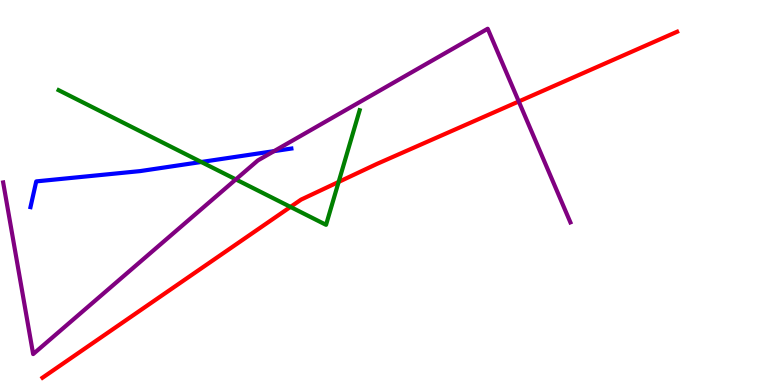[{'lines': ['blue', 'red'], 'intersections': []}, {'lines': ['green', 'red'], 'intersections': [{'x': 3.75, 'y': 4.63}, {'x': 4.37, 'y': 5.27}]}, {'lines': ['purple', 'red'], 'intersections': [{'x': 6.69, 'y': 7.36}]}, {'lines': ['blue', 'green'], 'intersections': [{'x': 2.6, 'y': 5.79}]}, {'lines': ['blue', 'purple'], 'intersections': [{'x': 3.54, 'y': 6.07}]}, {'lines': ['green', 'purple'], 'intersections': [{'x': 3.04, 'y': 5.34}]}]